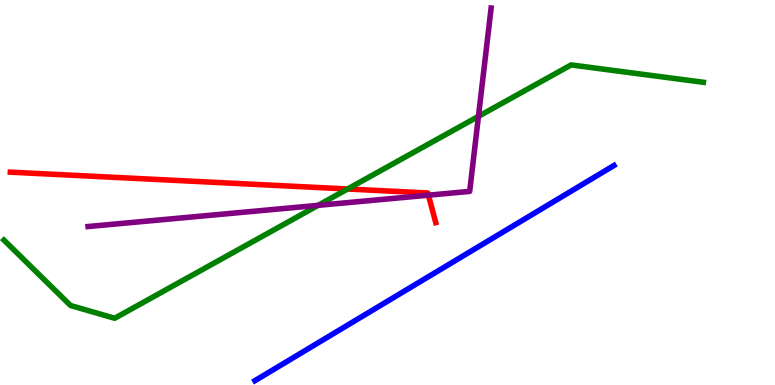[{'lines': ['blue', 'red'], 'intersections': []}, {'lines': ['green', 'red'], 'intersections': [{'x': 4.49, 'y': 5.09}]}, {'lines': ['purple', 'red'], 'intersections': [{'x': 5.53, 'y': 4.93}]}, {'lines': ['blue', 'green'], 'intersections': []}, {'lines': ['blue', 'purple'], 'intersections': []}, {'lines': ['green', 'purple'], 'intersections': [{'x': 4.1, 'y': 4.67}, {'x': 6.17, 'y': 6.98}]}]